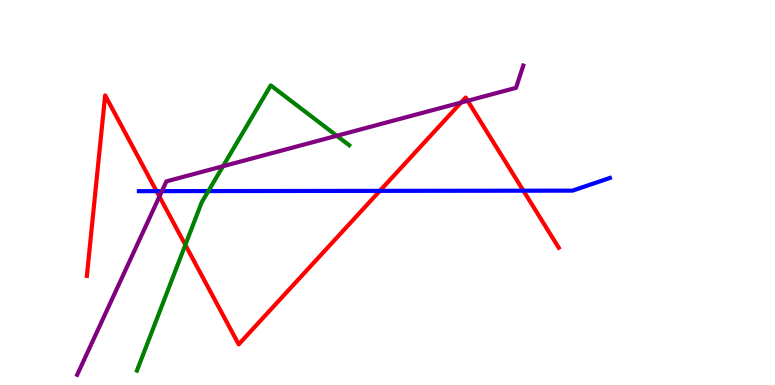[{'lines': ['blue', 'red'], 'intersections': [{'x': 2.02, 'y': 5.04}, {'x': 4.9, 'y': 5.04}, {'x': 6.75, 'y': 5.05}]}, {'lines': ['green', 'red'], 'intersections': [{'x': 2.39, 'y': 3.64}]}, {'lines': ['purple', 'red'], 'intersections': [{'x': 2.06, 'y': 4.89}, {'x': 5.95, 'y': 7.34}, {'x': 6.03, 'y': 7.38}]}, {'lines': ['blue', 'green'], 'intersections': [{'x': 2.69, 'y': 5.04}]}, {'lines': ['blue', 'purple'], 'intersections': [{'x': 2.09, 'y': 5.04}]}, {'lines': ['green', 'purple'], 'intersections': [{'x': 2.88, 'y': 5.68}, {'x': 4.35, 'y': 6.47}]}]